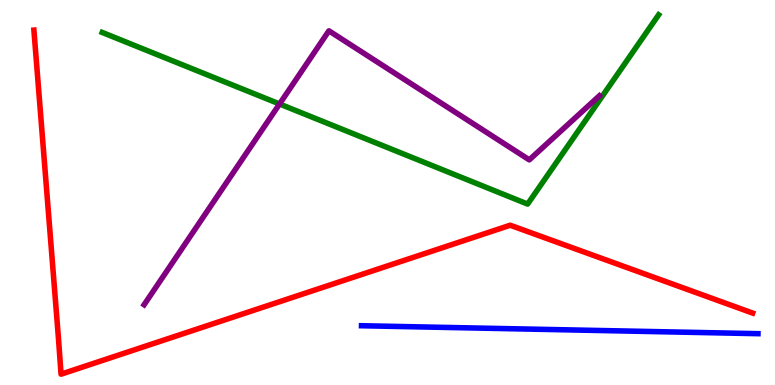[{'lines': ['blue', 'red'], 'intersections': []}, {'lines': ['green', 'red'], 'intersections': []}, {'lines': ['purple', 'red'], 'intersections': []}, {'lines': ['blue', 'green'], 'intersections': []}, {'lines': ['blue', 'purple'], 'intersections': []}, {'lines': ['green', 'purple'], 'intersections': [{'x': 3.61, 'y': 7.3}]}]